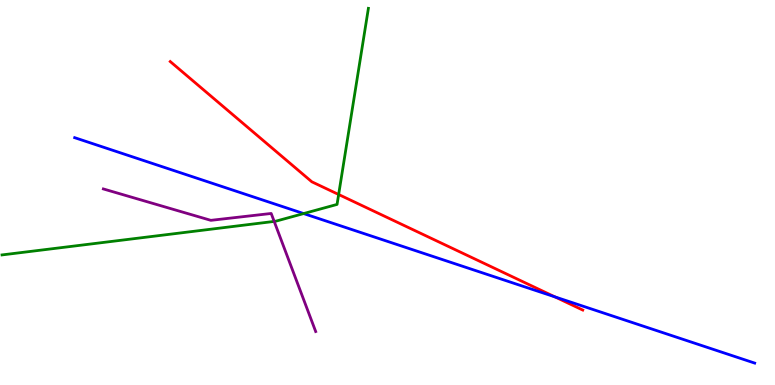[{'lines': ['blue', 'red'], 'intersections': [{'x': 7.16, 'y': 2.29}]}, {'lines': ['green', 'red'], 'intersections': [{'x': 4.37, 'y': 4.95}]}, {'lines': ['purple', 'red'], 'intersections': []}, {'lines': ['blue', 'green'], 'intersections': [{'x': 3.92, 'y': 4.45}]}, {'lines': ['blue', 'purple'], 'intersections': []}, {'lines': ['green', 'purple'], 'intersections': [{'x': 3.54, 'y': 4.25}]}]